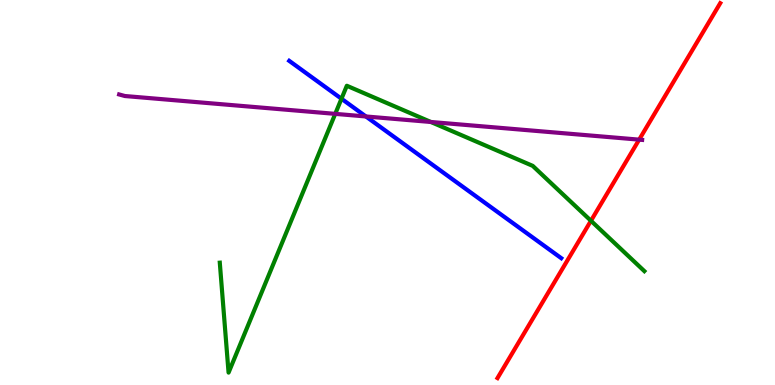[{'lines': ['blue', 'red'], 'intersections': []}, {'lines': ['green', 'red'], 'intersections': [{'x': 7.63, 'y': 4.27}]}, {'lines': ['purple', 'red'], 'intersections': [{'x': 8.25, 'y': 6.37}]}, {'lines': ['blue', 'green'], 'intersections': [{'x': 4.41, 'y': 7.44}]}, {'lines': ['blue', 'purple'], 'intersections': [{'x': 4.72, 'y': 6.97}]}, {'lines': ['green', 'purple'], 'intersections': [{'x': 4.33, 'y': 7.04}, {'x': 5.56, 'y': 6.83}]}]